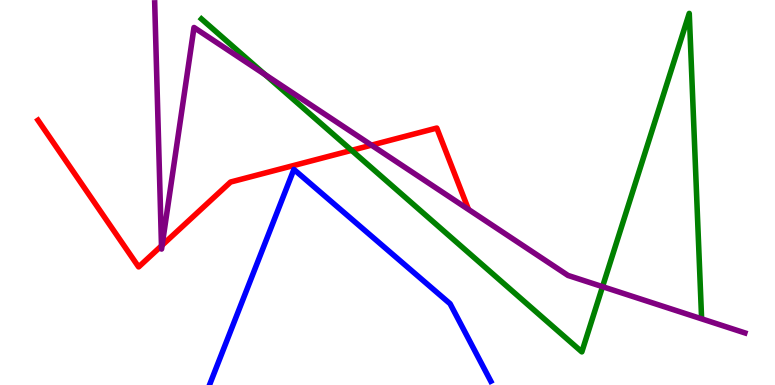[{'lines': ['blue', 'red'], 'intersections': []}, {'lines': ['green', 'red'], 'intersections': [{'x': 4.54, 'y': 6.09}]}, {'lines': ['purple', 'red'], 'intersections': [{'x': 2.08, 'y': 3.61}, {'x': 2.09, 'y': 3.63}, {'x': 4.79, 'y': 6.23}]}, {'lines': ['blue', 'green'], 'intersections': []}, {'lines': ['blue', 'purple'], 'intersections': []}, {'lines': ['green', 'purple'], 'intersections': [{'x': 3.42, 'y': 8.06}, {'x': 7.77, 'y': 2.55}]}]